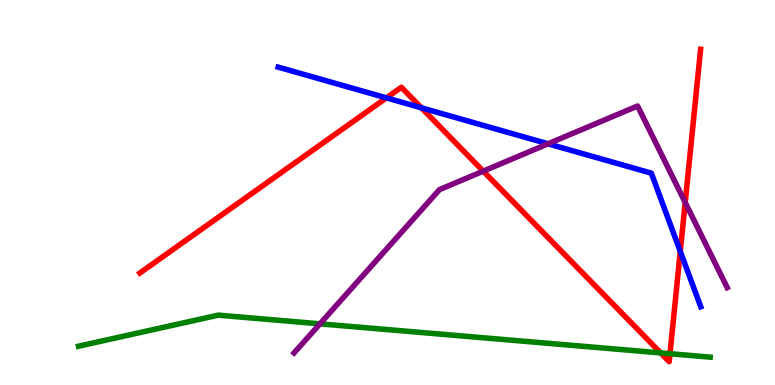[{'lines': ['blue', 'red'], 'intersections': [{'x': 4.99, 'y': 7.46}, {'x': 5.44, 'y': 7.2}, {'x': 8.78, 'y': 3.47}]}, {'lines': ['green', 'red'], 'intersections': [{'x': 8.52, 'y': 0.833}, {'x': 8.65, 'y': 0.813}]}, {'lines': ['purple', 'red'], 'intersections': [{'x': 6.24, 'y': 5.55}, {'x': 8.84, 'y': 4.74}]}, {'lines': ['blue', 'green'], 'intersections': []}, {'lines': ['blue', 'purple'], 'intersections': [{'x': 7.07, 'y': 6.26}]}, {'lines': ['green', 'purple'], 'intersections': [{'x': 4.13, 'y': 1.59}]}]